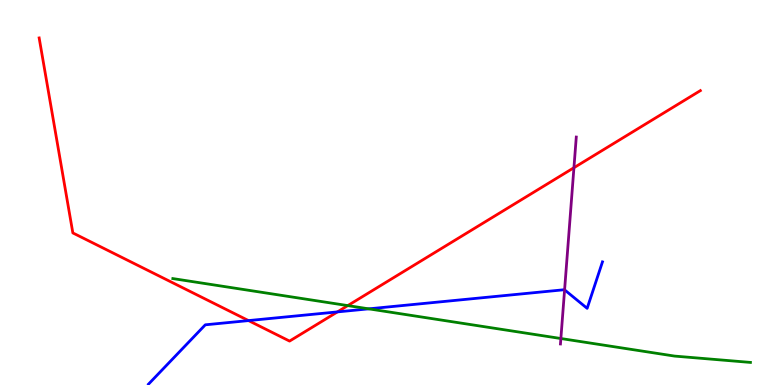[{'lines': ['blue', 'red'], 'intersections': [{'x': 3.21, 'y': 1.67}, {'x': 4.35, 'y': 1.9}]}, {'lines': ['green', 'red'], 'intersections': [{'x': 4.49, 'y': 2.06}]}, {'lines': ['purple', 'red'], 'intersections': [{'x': 7.41, 'y': 5.64}]}, {'lines': ['blue', 'green'], 'intersections': [{'x': 4.76, 'y': 1.98}]}, {'lines': ['blue', 'purple'], 'intersections': [{'x': 7.29, 'y': 2.47}]}, {'lines': ['green', 'purple'], 'intersections': [{'x': 7.24, 'y': 1.21}]}]